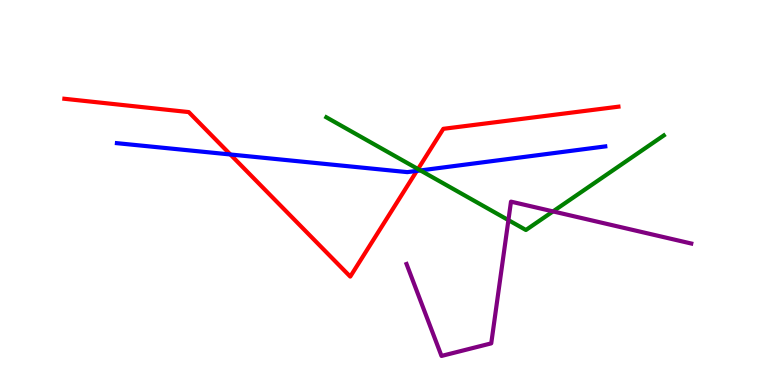[{'lines': ['blue', 'red'], 'intersections': [{'x': 2.97, 'y': 5.99}, {'x': 5.38, 'y': 5.56}]}, {'lines': ['green', 'red'], 'intersections': [{'x': 5.39, 'y': 5.61}]}, {'lines': ['purple', 'red'], 'intersections': []}, {'lines': ['blue', 'green'], 'intersections': [{'x': 5.42, 'y': 5.57}]}, {'lines': ['blue', 'purple'], 'intersections': []}, {'lines': ['green', 'purple'], 'intersections': [{'x': 6.56, 'y': 4.28}, {'x': 7.14, 'y': 4.51}]}]